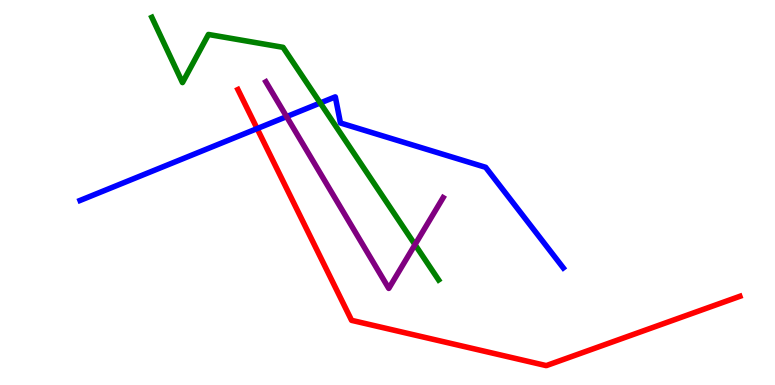[{'lines': ['blue', 'red'], 'intersections': [{'x': 3.32, 'y': 6.66}]}, {'lines': ['green', 'red'], 'intersections': []}, {'lines': ['purple', 'red'], 'intersections': []}, {'lines': ['blue', 'green'], 'intersections': [{'x': 4.13, 'y': 7.33}]}, {'lines': ['blue', 'purple'], 'intersections': [{'x': 3.7, 'y': 6.97}]}, {'lines': ['green', 'purple'], 'intersections': [{'x': 5.35, 'y': 3.65}]}]